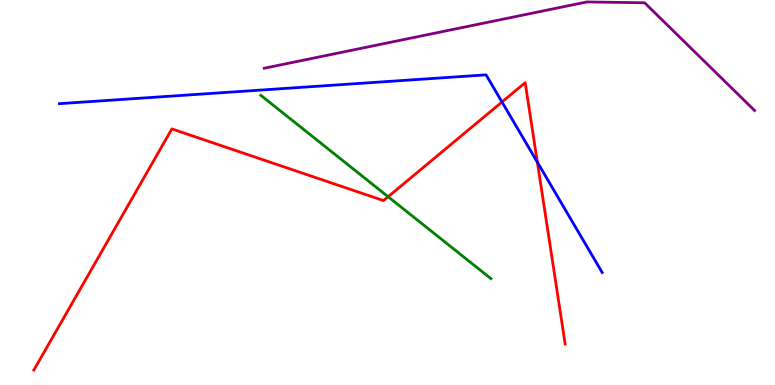[{'lines': ['blue', 'red'], 'intersections': [{'x': 6.48, 'y': 7.35}, {'x': 6.93, 'y': 5.79}]}, {'lines': ['green', 'red'], 'intersections': [{'x': 5.01, 'y': 4.89}]}, {'lines': ['purple', 'red'], 'intersections': []}, {'lines': ['blue', 'green'], 'intersections': []}, {'lines': ['blue', 'purple'], 'intersections': []}, {'lines': ['green', 'purple'], 'intersections': []}]